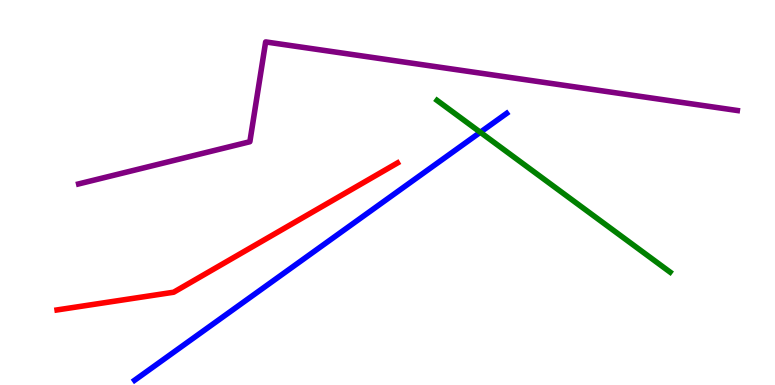[{'lines': ['blue', 'red'], 'intersections': []}, {'lines': ['green', 'red'], 'intersections': []}, {'lines': ['purple', 'red'], 'intersections': []}, {'lines': ['blue', 'green'], 'intersections': [{'x': 6.2, 'y': 6.56}]}, {'lines': ['blue', 'purple'], 'intersections': []}, {'lines': ['green', 'purple'], 'intersections': []}]